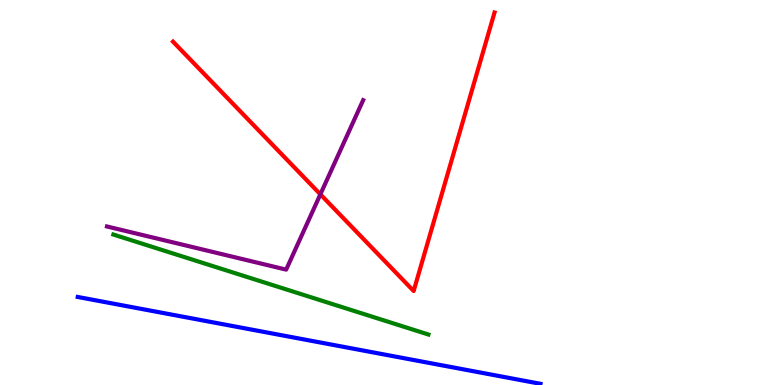[{'lines': ['blue', 'red'], 'intersections': []}, {'lines': ['green', 'red'], 'intersections': []}, {'lines': ['purple', 'red'], 'intersections': [{'x': 4.13, 'y': 4.95}]}, {'lines': ['blue', 'green'], 'intersections': []}, {'lines': ['blue', 'purple'], 'intersections': []}, {'lines': ['green', 'purple'], 'intersections': []}]